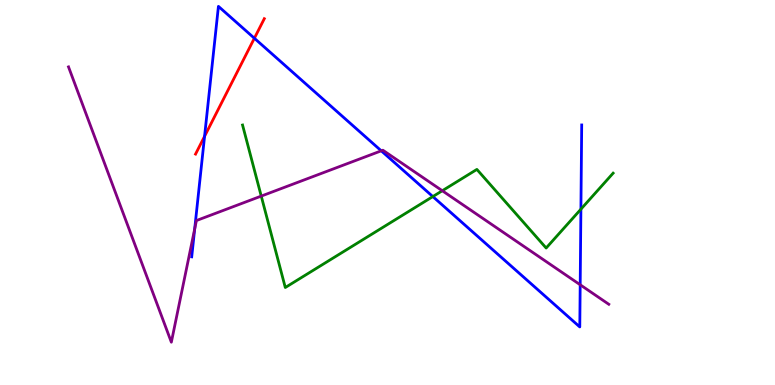[{'lines': ['blue', 'red'], 'intersections': [{'x': 2.64, 'y': 6.46}, {'x': 3.28, 'y': 9.01}]}, {'lines': ['green', 'red'], 'intersections': []}, {'lines': ['purple', 'red'], 'intersections': []}, {'lines': ['blue', 'green'], 'intersections': [{'x': 5.58, 'y': 4.89}, {'x': 7.5, 'y': 4.57}]}, {'lines': ['blue', 'purple'], 'intersections': [{'x': 2.51, 'y': 4.05}, {'x': 4.92, 'y': 6.08}, {'x': 7.49, 'y': 2.6}]}, {'lines': ['green', 'purple'], 'intersections': [{'x': 3.37, 'y': 4.91}, {'x': 5.71, 'y': 5.05}]}]